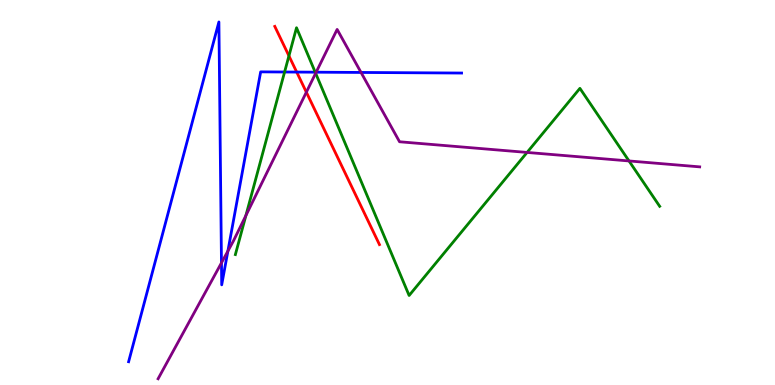[{'lines': ['blue', 'red'], 'intersections': [{'x': 3.83, 'y': 8.13}]}, {'lines': ['green', 'red'], 'intersections': [{'x': 3.73, 'y': 8.55}]}, {'lines': ['purple', 'red'], 'intersections': [{'x': 3.95, 'y': 7.61}]}, {'lines': ['blue', 'green'], 'intersections': [{'x': 3.67, 'y': 8.13}, {'x': 4.07, 'y': 8.13}]}, {'lines': ['blue', 'purple'], 'intersections': [{'x': 2.86, 'y': 3.17}, {'x': 2.94, 'y': 3.48}, {'x': 4.08, 'y': 8.12}, {'x': 4.66, 'y': 8.12}]}, {'lines': ['green', 'purple'], 'intersections': [{'x': 3.17, 'y': 4.4}, {'x': 4.07, 'y': 8.1}, {'x': 6.8, 'y': 6.04}, {'x': 8.12, 'y': 5.82}]}]